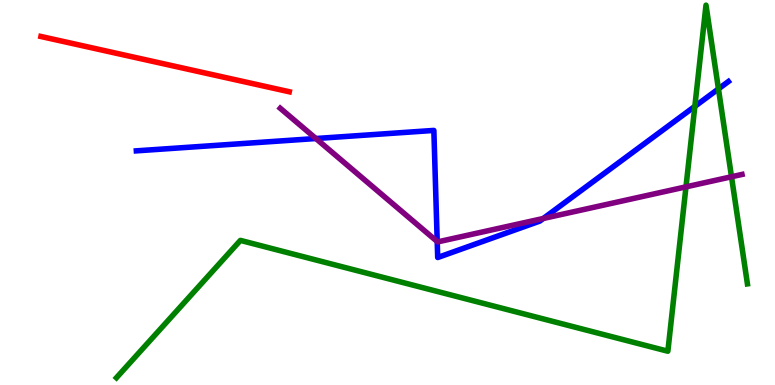[{'lines': ['blue', 'red'], 'intersections': []}, {'lines': ['green', 'red'], 'intersections': []}, {'lines': ['purple', 'red'], 'intersections': []}, {'lines': ['blue', 'green'], 'intersections': [{'x': 8.97, 'y': 7.24}, {'x': 9.27, 'y': 7.69}]}, {'lines': ['blue', 'purple'], 'intersections': [{'x': 4.08, 'y': 6.4}, {'x': 5.64, 'y': 3.73}, {'x': 7.01, 'y': 4.33}]}, {'lines': ['green', 'purple'], 'intersections': [{'x': 8.85, 'y': 5.15}, {'x': 9.44, 'y': 5.41}]}]